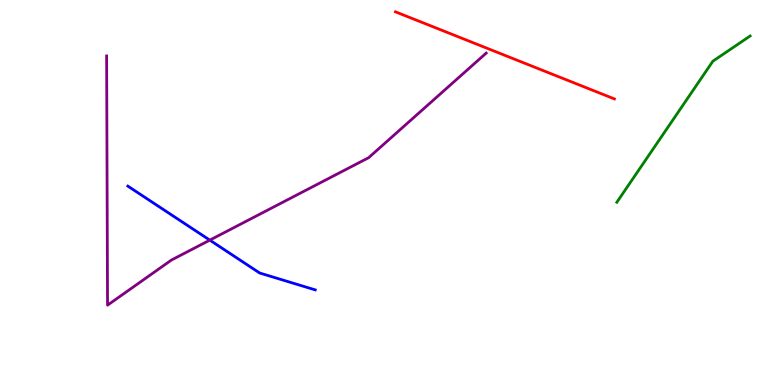[{'lines': ['blue', 'red'], 'intersections': []}, {'lines': ['green', 'red'], 'intersections': []}, {'lines': ['purple', 'red'], 'intersections': []}, {'lines': ['blue', 'green'], 'intersections': []}, {'lines': ['blue', 'purple'], 'intersections': [{'x': 2.71, 'y': 3.76}]}, {'lines': ['green', 'purple'], 'intersections': []}]